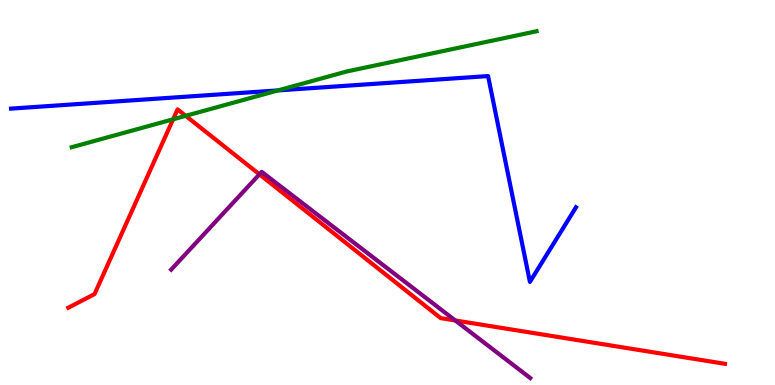[{'lines': ['blue', 'red'], 'intersections': []}, {'lines': ['green', 'red'], 'intersections': [{'x': 2.23, 'y': 6.9}, {'x': 2.4, 'y': 6.99}]}, {'lines': ['purple', 'red'], 'intersections': [{'x': 3.35, 'y': 5.47}, {'x': 5.87, 'y': 1.68}]}, {'lines': ['blue', 'green'], 'intersections': [{'x': 3.59, 'y': 7.65}]}, {'lines': ['blue', 'purple'], 'intersections': []}, {'lines': ['green', 'purple'], 'intersections': []}]